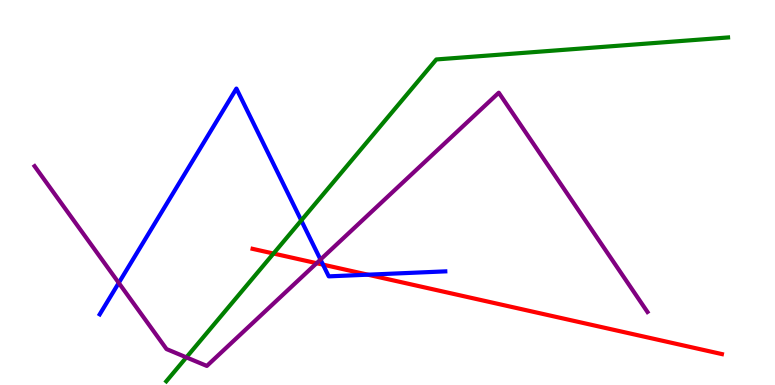[{'lines': ['blue', 'red'], 'intersections': [{'x': 4.17, 'y': 3.13}, {'x': 4.75, 'y': 2.87}]}, {'lines': ['green', 'red'], 'intersections': [{'x': 3.53, 'y': 3.41}]}, {'lines': ['purple', 'red'], 'intersections': [{'x': 4.09, 'y': 3.16}]}, {'lines': ['blue', 'green'], 'intersections': [{'x': 3.89, 'y': 4.27}]}, {'lines': ['blue', 'purple'], 'intersections': [{'x': 1.53, 'y': 2.65}, {'x': 4.14, 'y': 3.26}]}, {'lines': ['green', 'purple'], 'intersections': [{'x': 2.4, 'y': 0.718}]}]